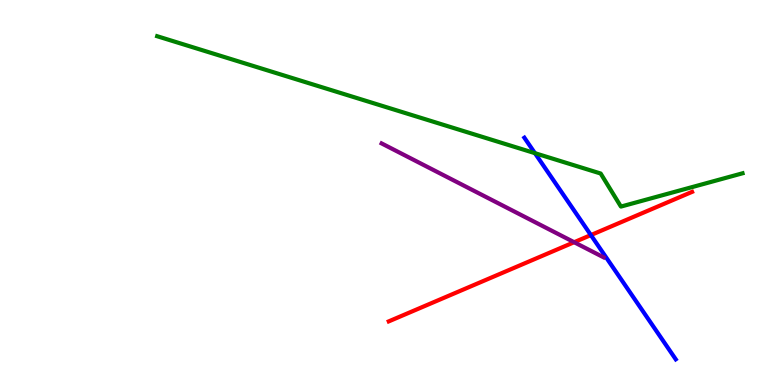[{'lines': ['blue', 'red'], 'intersections': [{'x': 7.62, 'y': 3.89}]}, {'lines': ['green', 'red'], 'intersections': []}, {'lines': ['purple', 'red'], 'intersections': [{'x': 7.41, 'y': 3.71}]}, {'lines': ['blue', 'green'], 'intersections': [{'x': 6.9, 'y': 6.02}]}, {'lines': ['blue', 'purple'], 'intersections': []}, {'lines': ['green', 'purple'], 'intersections': []}]